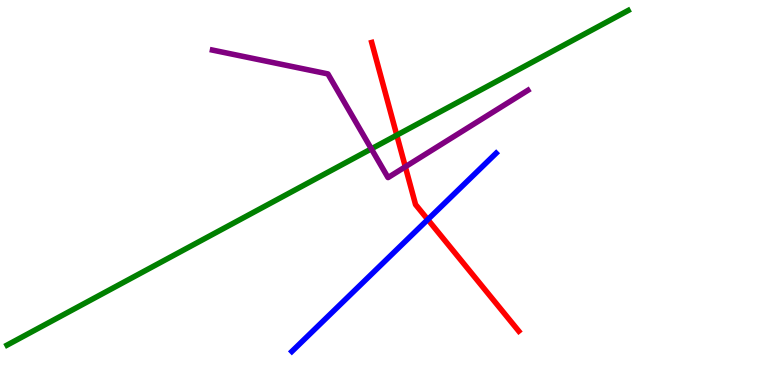[{'lines': ['blue', 'red'], 'intersections': [{'x': 5.52, 'y': 4.3}]}, {'lines': ['green', 'red'], 'intersections': [{'x': 5.12, 'y': 6.49}]}, {'lines': ['purple', 'red'], 'intersections': [{'x': 5.23, 'y': 5.67}]}, {'lines': ['blue', 'green'], 'intersections': []}, {'lines': ['blue', 'purple'], 'intersections': []}, {'lines': ['green', 'purple'], 'intersections': [{'x': 4.79, 'y': 6.13}]}]